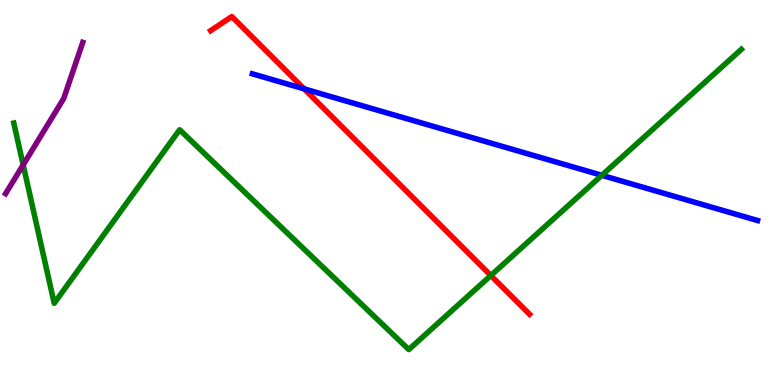[{'lines': ['blue', 'red'], 'intersections': [{'x': 3.92, 'y': 7.69}]}, {'lines': ['green', 'red'], 'intersections': [{'x': 6.33, 'y': 2.84}]}, {'lines': ['purple', 'red'], 'intersections': []}, {'lines': ['blue', 'green'], 'intersections': [{'x': 7.77, 'y': 5.45}]}, {'lines': ['blue', 'purple'], 'intersections': []}, {'lines': ['green', 'purple'], 'intersections': [{'x': 0.299, 'y': 5.72}]}]